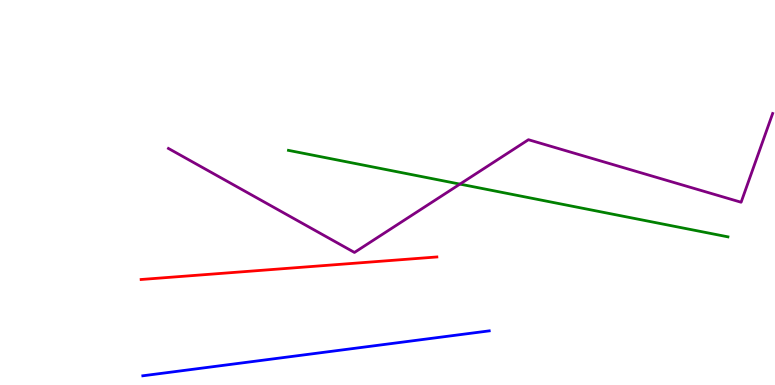[{'lines': ['blue', 'red'], 'intersections': []}, {'lines': ['green', 'red'], 'intersections': []}, {'lines': ['purple', 'red'], 'intersections': []}, {'lines': ['blue', 'green'], 'intersections': []}, {'lines': ['blue', 'purple'], 'intersections': []}, {'lines': ['green', 'purple'], 'intersections': [{'x': 5.93, 'y': 5.22}]}]